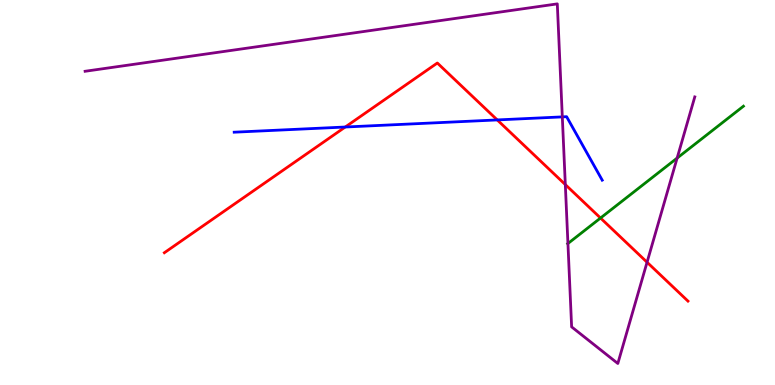[{'lines': ['blue', 'red'], 'intersections': [{'x': 4.45, 'y': 6.7}, {'x': 6.42, 'y': 6.89}]}, {'lines': ['green', 'red'], 'intersections': [{'x': 7.75, 'y': 4.34}]}, {'lines': ['purple', 'red'], 'intersections': [{'x': 7.29, 'y': 5.21}, {'x': 8.35, 'y': 3.19}]}, {'lines': ['blue', 'green'], 'intersections': []}, {'lines': ['blue', 'purple'], 'intersections': [{'x': 7.26, 'y': 6.96}]}, {'lines': ['green', 'purple'], 'intersections': [{'x': 7.33, 'y': 3.67}, {'x': 8.74, 'y': 5.89}]}]